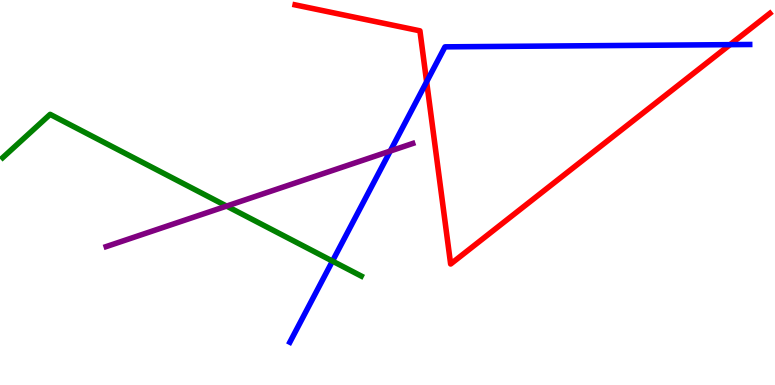[{'lines': ['blue', 'red'], 'intersections': [{'x': 5.5, 'y': 7.88}, {'x': 9.42, 'y': 8.84}]}, {'lines': ['green', 'red'], 'intersections': []}, {'lines': ['purple', 'red'], 'intersections': []}, {'lines': ['blue', 'green'], 'intersections': [{'x': 4.29, 'y': 3.22}]}, {'lines': ['blue', 'purple'], 'intersections': [{'x': 5.04, 'y': 6.08}]}, {'lines': ['green', 'purple'], 'intersections': [{'x': 2.92, 'y': 4.65}]}]